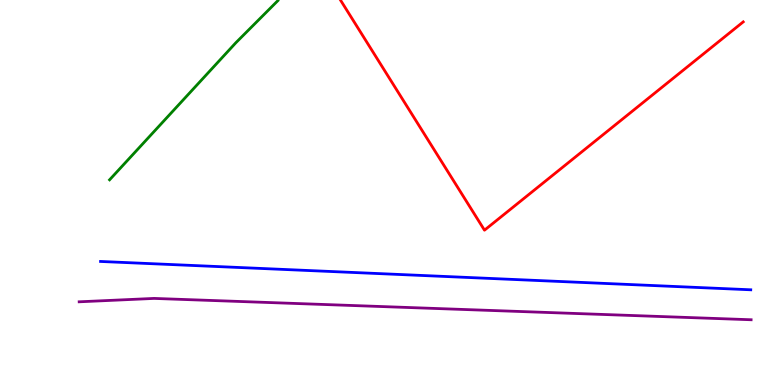[{'lines': ['blue', 'red'], 'intersections': []}, {'lines': ['green', 'red'], 'intersections': []}, {'lines': ['purple', 'red'], 'intersections': []}, {'lines': ['blue', 'green'], 'intersections': []}, {'lines': ['blue', 'purple'], 'intersections': []}, {'lines': ['green', 'purple'], 'intersections': []}]